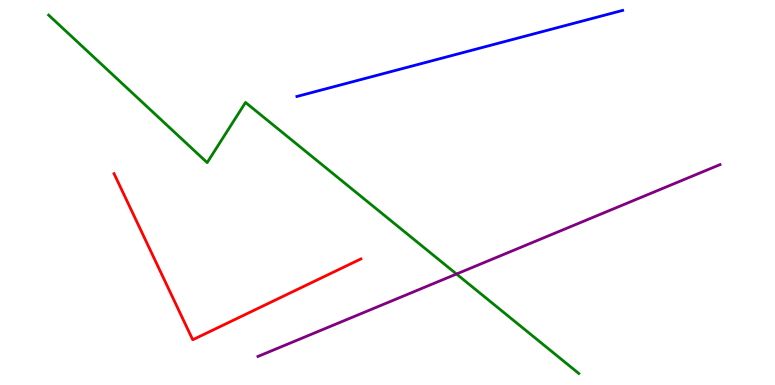[{'lines': ['blue', 'red'], 'intersections': []}, {'lines': ['green', 'red'], 'intersections': []}, {'lines': ['purple', 'red'], 'intersections': []}, {'lines': ['blue', 'green'], 'intersections': []}, {'lines': ['blue', 'purple'], 'intersections': []}, {'lines': ['green', 'purple'], 'intersections': [{'x': 5.89, 'y': 2.88}]}]